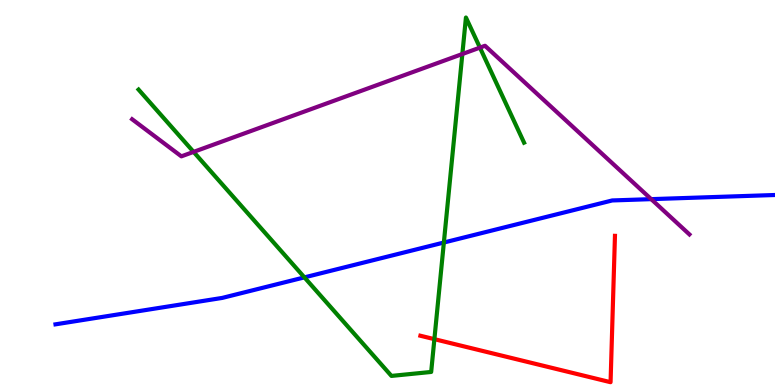[{'lines': ['blue', 'red'], 'intersections': []}, {'lines': ['green', 'red'], 'intersections': [{'x': 5.61, 'y': 1.19}]}, {'lines': ['purple', 'red'], 'intersections': []}, {'lines': ['blue', 'green'], 'intersections': [{'x': 3.93, 'y': 2.8}, {'x': 5.73, 'y': 3.7}]}, {'lines': ['blue', 'purple'], 'intersections': [{'x': 8.4, 'y': 4.83}]}, {'lines': ['green', 'purple'], 'intersections': [{'x': 2.5, 'y': 6.05}, {'x': 5.97, 'y': 8.6}, {'x': 6.19, 'y': 8.76}]}]